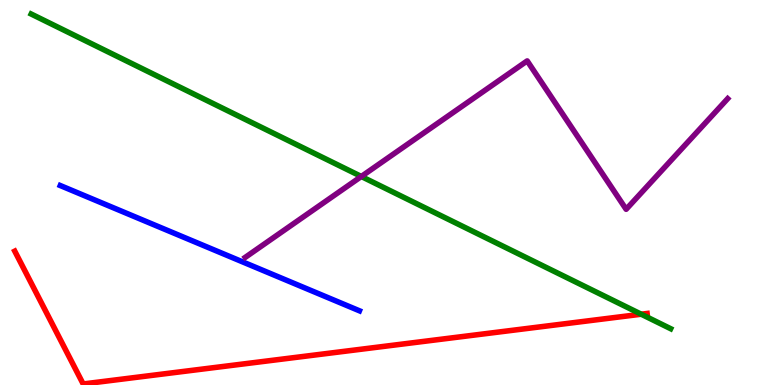[{'lines': ['blue', 'red'], 'intersections': []}, {'lines': ['green', 'red'], 'intersections': [{'x': 8.27, 'y': 1.84}]}, {'lines': ['purple', 'red'], 'intersections': []}, {'lines': ['blue', 'green'], 'intersections': []}, {'lines': ['blue', 'purple'], 'intersections': []}, {'lines': ['green', 'purple'], 'intersections': [{'x': 4.66, 'y': 5.42}]}]